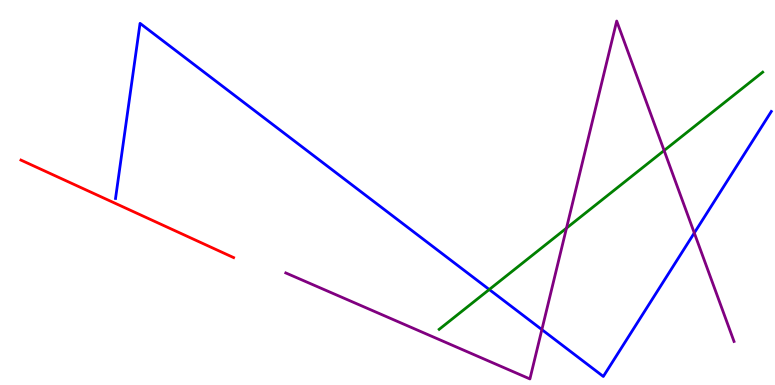[{'lines': ['blue', 'red'], 'intersections': []}, {'lines': ['green', 'red'], 'intersections': []}, {'lines': ['purple', 'red'], 'intersections': []}, {'lines': ['blue', 'green'], 'intersections': [{'x': 6.31, 'y': 2.48}]}, {'lines': ['blue', 'purple'], 'intersections': [{'x': 6.99, 'y': 1.44}, {'x': 8.96, 'y': 3.95}]}, {'lines': ['green', 'purple'], 'intersections': [{'x': 7.31, 'y': 4.07}, {'x': 8.57, 'y': 6.09}]}]